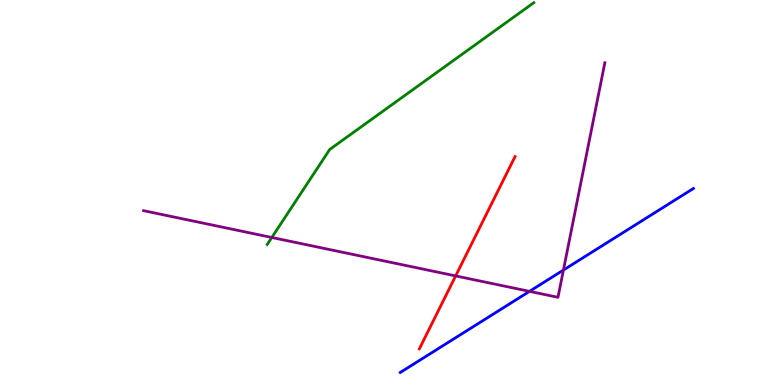[{'lines': ['blue', 'red'], 'intersections': []}, {'lines': ['green', 'red'], 'intersections': []}, {'lines': ['purple', 'red'], 'intersections': [{'x': 5.88, 'y': 2.83}]}, {'lines': ['blue', 'green'], 'intersections': []}, {'lines': ['blue', 'purple'], 'intersections': [{'x': 6.83, 'y': 2.43}, {'x': 7.27, 'y': 2.99}]}, {'lines': ['green', 'purple'], 'intersections': [{'x': 3.51, 'y': 3.83}]}]